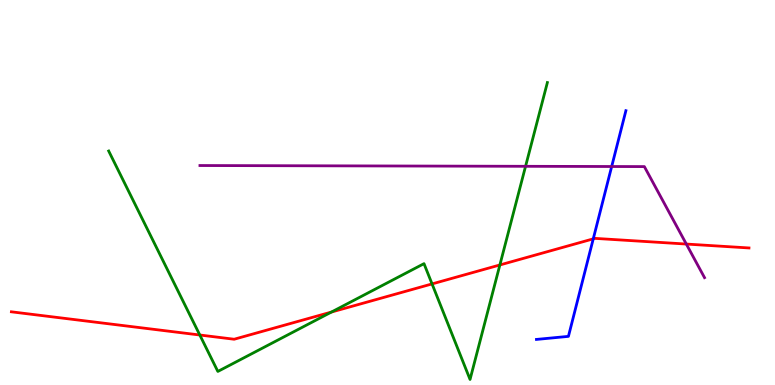[{'lines': ['blue', 'red'], 'intersections': [{'x': 7.66, 'y': 3.8}]}, {'lines': ['green', 'red'], 'intersections': [{'x': 2.58, 'y': 1.3}, {'x': 4.28, 'y': 1.9}, {'x': 5.57, 'y': 2.63}, {'x': 6.45, 'y': 3.12}]}, {'lines': ['purple', 'red'], 'intersections': [{'x': 8.86, 'y': 3.66}]}, {'lines': ['blue', 'green'], 'intersections': []}, {'lines': ['blue', 'purple'], 'intersections': [{'x': 7.89, 'y': 5.68}]}, {'lines': ['green', 'purple'], 'intersections': [{'x': 6.78, 'y': 5.68}]}]